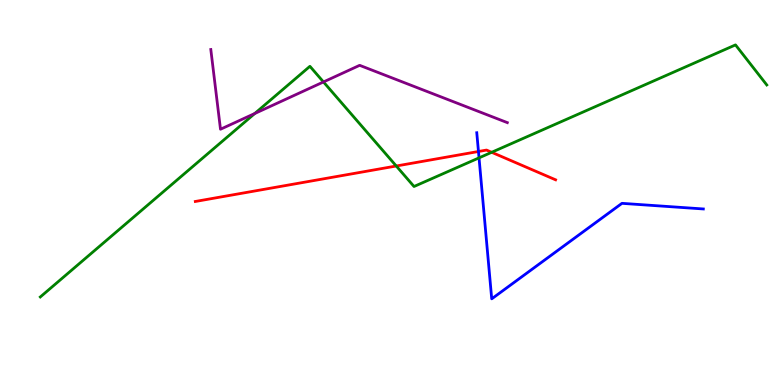[{'lines': ['blue', 'red'], 'intersections': [{'x': 6.17, 'y': 6.07}]}, {'lines': ['green', 'red'], 'intersections': [{'x': 5.11, 'y': 5.69}, {'x': 6.34, 'y': 6.04}]}, {'lines': ['purple', 'red'], 'intersections': []}, {'lines': ['blue', 'green'], 'intersections': [{'x': 6.18, 'y': 5.9}]}, {'lines': ['blue', 'purple'], 'intersections': []}, {'lines': ['green', 'purple'], 'intersections': [{'x': 3.29, 'y': 7.05}, {'x': 4.17, 'y': 7.87}]}]